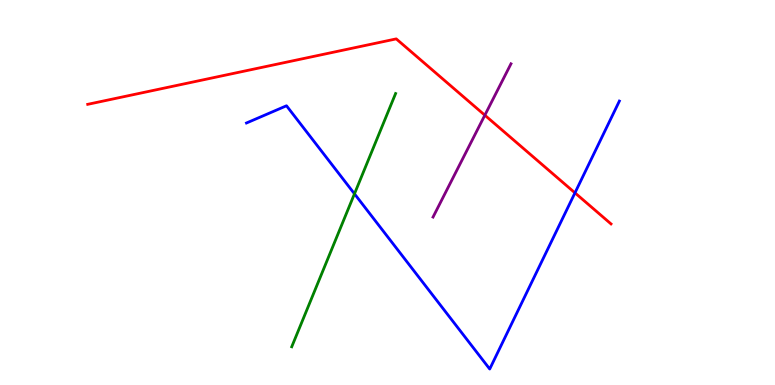[{'lines': ['blue', 'red'], 'intersections': [{'x': 7.42, 'y': 4.99}]}, {'lines': ['green', 'red'], 'intersections': []}, {'lines': ['purple', 'red'], 'intersections': [{'x': 6.26, 'y': 7.01}]}, {'lines': ['blue', 'green'], 'intersections': [{'x': 4.57, 'y': 4.97}]}, {'lines': ['blue', 'purple'], 'intersections': []}, {'lines': ['green', 'purple'], 'intersections': []}]